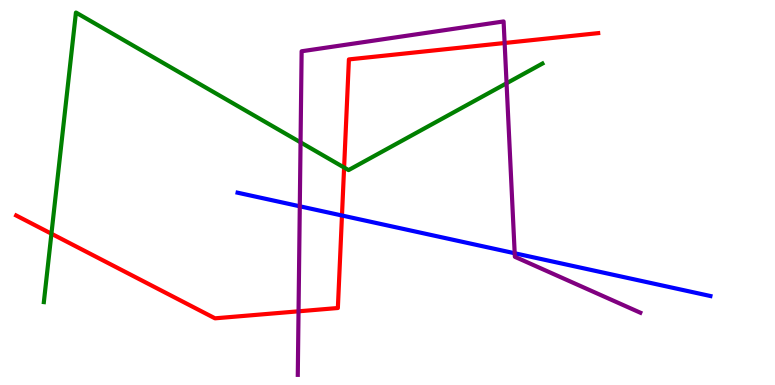[{'lines': ['blue', 'red'], 'intersections': [{'x': 4.41, 'y': 4.4}]}, {'lines': ['green', 'red'], 'intersections': [{'x': 0.664, 'y': 3.93}, {'x': 4.44, 'y': 5.65}]}, {'lines': ['purple', 'red'], 'intersections': [{'x': 3.85, 'y': 1.91}, {'x': 6.51, 'y': 8.88}]}, {'lines': ['blue', 'green'], 'intersections': []}, {'lines': ['blue', 'purple'], 'intersections': [{'x': 3.87, 'y': 4.64}, {'x': 6.64, 'y': 3.42}]}, {'lines': ['green', 'purple'], 'intersections': [{'x': 3.88, 'y': 6.3}, {'x': 6.54, 'y': 7.84}]}]